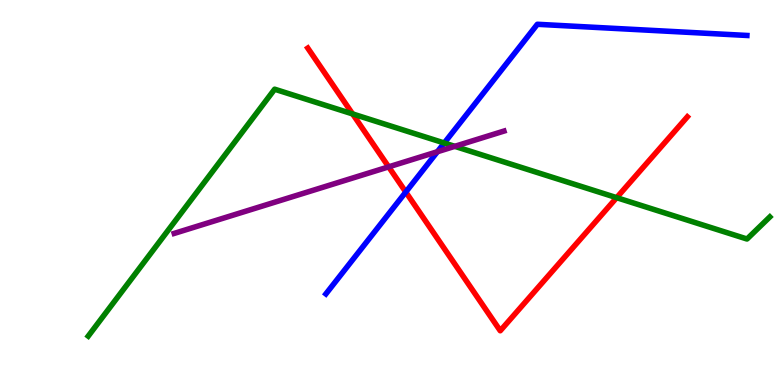[{'lines': ['blue', 'red'], 'intersections': [{'x': 5.24, 'y': 5.01}]}, {'lines': ['green', 'red'], 'intersections': [{'x': 4.55, 'y': 7.04}, {'x': 7.96, 'y': 4.87}]}, {'lines': ['purple', 'red'], 'intersections': [{'x': 5.01, 'y': 5.67}]}, {'lines': ['blue', 'green'], 'intersections': [{'x': 5.73, 'y': 6.29}]}, {'lines': ['blue', 'purple'], 'intersections': [{'x': 5.64, 'y': 6.06}]}, {'lines': ['green', 'purple'], 'intersections': [{'x': 5.87, 'y': 6.2}]}]